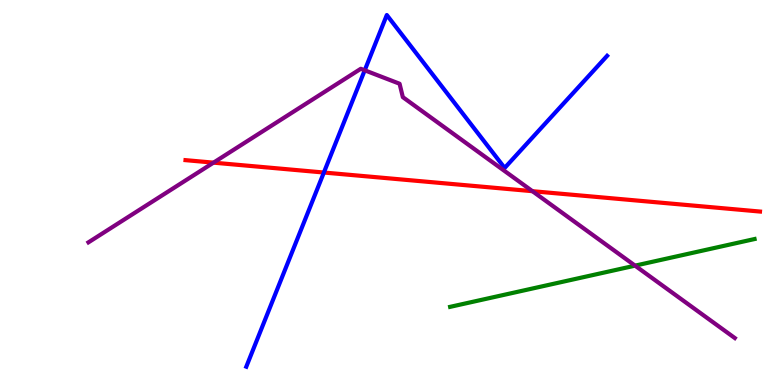[{'lines': ['blue', 'red'], 'intersections': [{'x': 4.18, 'y': 5.52}]}, {'lines': ['green', 'red'], 'intersections': []}, {'lines': ['purple', 'red'], 'intersections': [{'x': 2.75, 'y': 5.78}, {'x': 6.87, 'y': 5.03}]}, {'lines': ['blue', 'green'], 'intersections': []}, {'lines': ['blue', 'purple'], 'intersections': [{'x': 4.71, 'y': 8.17}]}, {'lines': ['green', 'purple'], 'intersections': [{'x': 8.19, 'y': 3.1}]}]